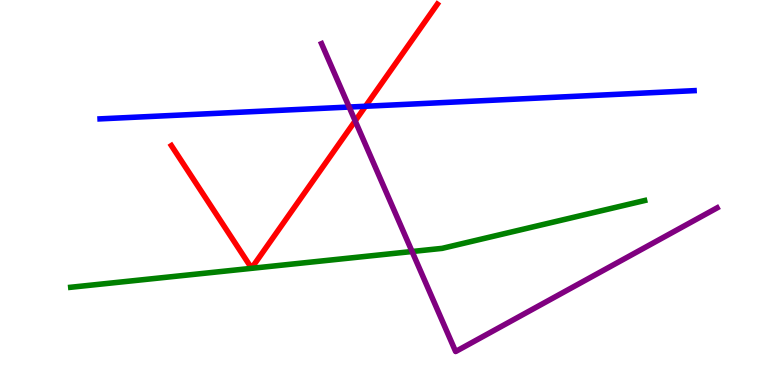[{'lines': ['blue', 'red'], 'intersections': [{'x': 4.72, 'y': 7.24}]}, {'lines': ['green', 'red'], 'intersections': []}, {'lines': ['purple', 'red'], 'intersections': [{'x': 4.58, 'y': 6.86}]}, {'lines': ['blue', 'green'], 'intersections': []}, {'lines': ['blue', 'purple'], 'intersections': [{'x': 4.51, 'y': 7.22}]}, {'lines': ['green', 'purple'], 'intersections': [{'x': 5.32, 'y': 3.47}]}]